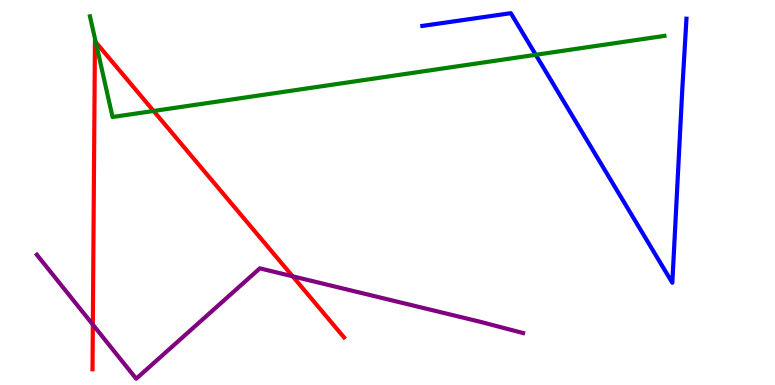[{'lines': ['blue', 'red'], 'intersections': []}, {'lines': ['green', 'red'], 'intersections': [{'x': 1.24, 'y': 8.9}, {'x': 1.98, 'y': 7.12}]}, {'lines': ['purple', 'red'], 'intersections': [{'x': 1.2, 'y': 1.57}, {'x': 3.78, 'y': 2.82}]}, {'lines': ['blue', 'green'], 'intersections': [{'x': 6.91, 'y': 8.58}]}, {'lines': ['blue', 'purple'], 'intersections': []}, {'lines': ['green', 'purple'], 'intersections': []}]